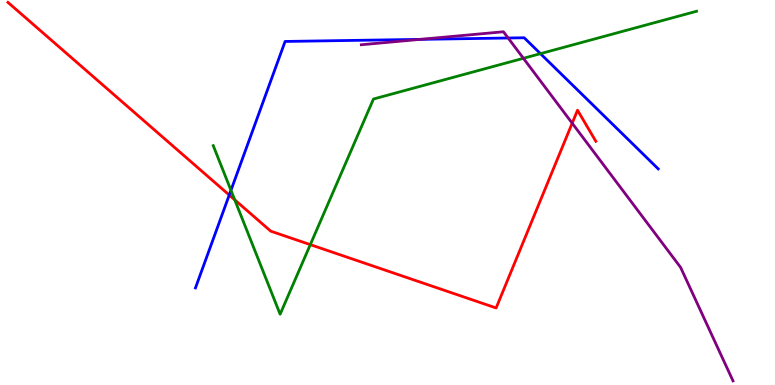[{'lines': ['blue', 'red'], 'intersections': [{'x': 2.96, 'y': 4.93}]}, {'lines': ['green', 'red'], 'intersections': [{'x': 3.03, 'y': 4.81}, {'x': 4.0, 'y': 3.65}]}, {'lines': ['purple', 'red'], 'intersections': [{'x': 7.38, 'y': 6.8}]}, {'lines': ['blue', 'green'], 'intersections': [{'x': 2.98, 'y': 5.06}, {'x': 6.97, 'y': 8.61}]}, {'lines': ['blue', 'purple'], 'intersections': [{'x': 5.42, 'y': 8.98}, {'x': 6.56, 'y': 9.01}]}, {'lines': ['green', 'purple'], 'intersections': [{'x': 6.75, 'y': 8.49}]}]